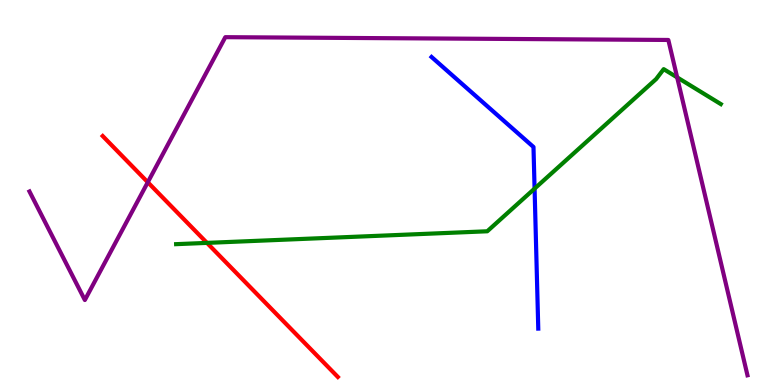[{'lines': ['blue', 'red'], 'intersections': []}, {'lines': ['green', 'red'], 'intersections': [{'x': 2.67, 'y': 3.69}]}, {'lines': ['purple', 'red'], 'intersections': [{'x': 1.91, 'y': 5.27}]}, {'lines': ['blue', 'green'], 'intersections': [{'x': 6.9, 'y': 5.1}]}, {'lines': ['blue', 'purple'], 'intersections': []}, {'lines': ['green', 'purple'], 'intersections': [{'x': 8.74, 'y': 7.99}]}]